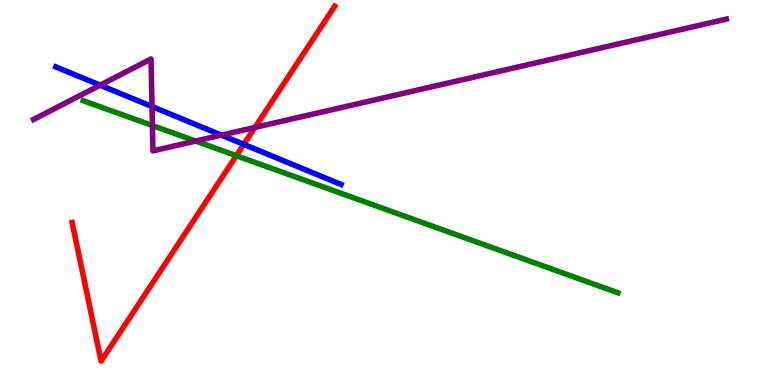[{'lines': ['blue', 'red'], 'intersections': [{'x': 3.15, 'y': 6.25}]}, {'lines': ['green', 'red'], 'intersections': [{'x': 3.05, 'y': 5.96}]}, {'lines': ['purple', 'red'], 'intersections': [{'x': 3.29, 'y': 6.69}]}, {'lines': ['blue', 'green'], 'intersections': []}, {'lines': ['blue', 'purple'], 'intersections': [{'x': 1.29, 'y': 7.79}, {'x': 1.96, 'y': 7.23}, {'x': 2.86, 'y': 6.49}]}, {'lines': ['green', 'purple'], 'intersections': [{'x': 1.97, 'y': 6.74}, {'x': 2.52, 'y': 6.34}]}]